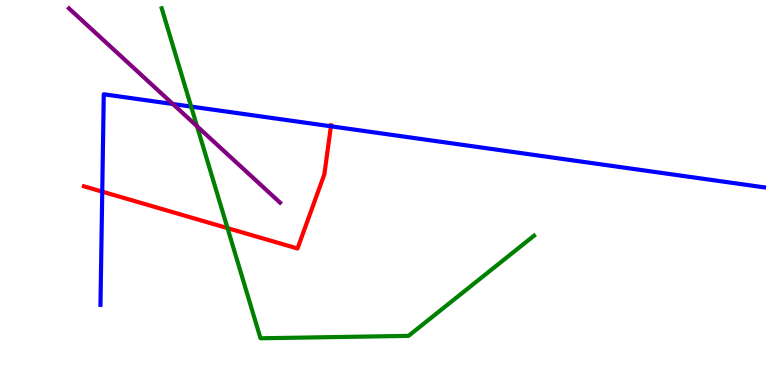[{'lines': ['blue', 'red'], 'intersections': [{'x': 1.32, 'y': 5.02}, {'x': 4.27, 'y': 6.72}]}, {'lines': ['green', 'red'], 'intersections': [{'x': 2.94, 'y': 4.07}]}, {'lines': ['purple', 'red'], 'intersections': []}, {'lines': ['blue', 'green'], 'intersections': [{'x': 2.47, 'y': 7.23}]}, {'lines': ['blue', 'purple'], 'intersections': [{'x': 2.23, 'y': 7.3}]}, {'lines': ['green', 'purple'], 'intersections': [{'x': 2.54, 'y': 6.72}]}]